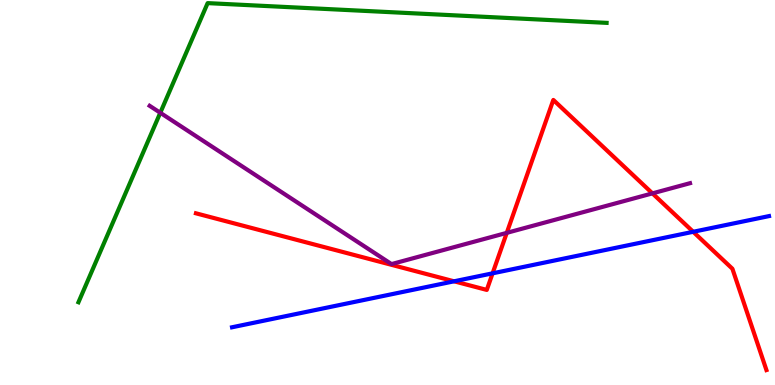[{'lines': ['blue', 'red'], 'intersections': [{'x': 5.86, 'y': 2.69}, {'x': 6.36, 'y': 2.9}, {'x': 8.94, 'y': 3.98}]}, {'lines': ['green', 'red'], 'intersections': []}, {'lines': ['purple', 'red'], 'intersections': [{'x': 6.54, 'y': 3.95}, {'x': 8.42, 'y': 4.98}]}, {'lines': ['blue', 'green'], 'intersections': []}, {'lines': ['blue', 'purple'], 'intersections': []}, {'lines': ['green', 'purple'], 'intersections': [{'x': 2.07, 'y': 7.07}]}]